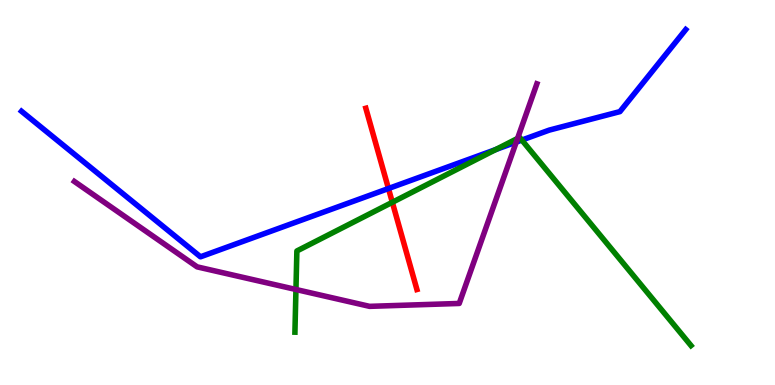[{'lines': ['blue', 'red'], 'intersections': [{'x': 5.01, 'y': 5.1}]}, {'lines': ['green', 'red'], 'intersections': [{'x': 5.06, 'y': 4.75}]}, {'lines': ['purple', 'red'], 'intersections': []}, {'lines': ['blue', 'green'], 'intersections': [{'x': 6.4, 'y': 6.12}, {'x': 6.73, 'y': 6.36}]}, {'lines': ['blue', 'purple'], 'intersections': [{'x': 6.66, 'y': 6.31}]}, {'lines': ['green', 'purple'], 'intersections': [{'x': 3.82, 'y': 2.48}, {'x': 6.68, 'y': 6.4}]}]